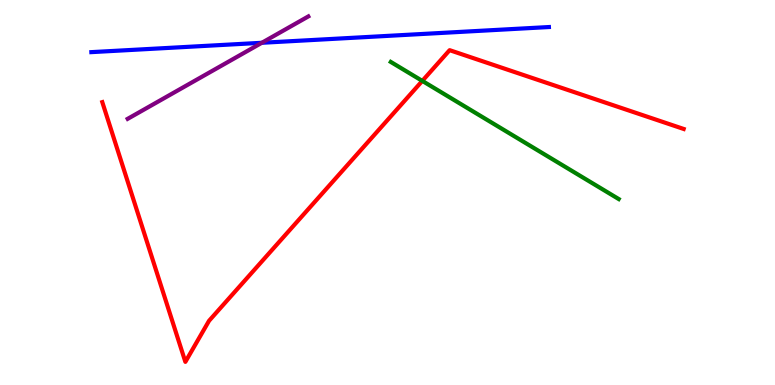[{'lines': ['blue', 'red'], 'intersections': []}, {'lines': ['green', 'red'], 'intersections': [{'x': 5.45, 'y': 7.9}]}, {'lines': ['purple', 'red'], 'intersections': []}, {'lines': ['blue', 'green'], 'intersections': []}, {'lines': ['blue', 'purple'], 'intersections': [{'x': 3.38, 'y': 8.89}]}, {'lines': ['green', 'purple'], 'intersections': []}]